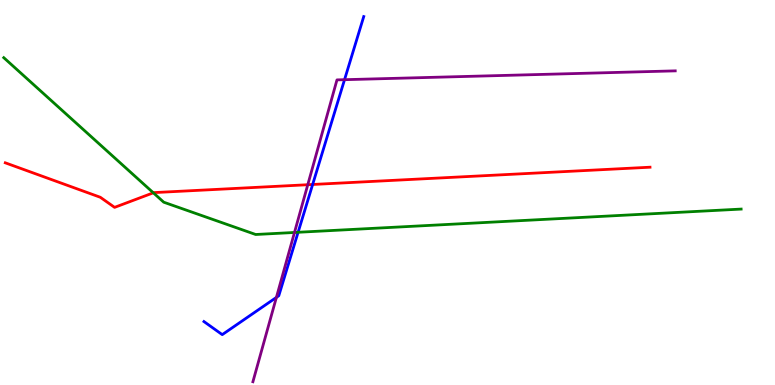[{'lines': ['blue', 'red'], 'intersections': [{'x': 4.03, 'y': 5.21}]}, {'lines': ['green', 'red'], 'intersections': [{'x': 1.98, 'y': 4.99}]}, {'lines': ['purple', 'red'], 'intersections': [{'x': 3.97, 'y': 5.2}]}, {'lines': ['blue', 'green'], 'intersections': [{'x': 3.85, 'y': 3.97}]}, {'lines': ['blue', 'purple'], 'intersections': [{'x': 3.57, 'y': 2.28}, {'x': 4.45, 'y': 7.93}]}, {'lines': ['green', 'purple'], 'intersections': [{'x': 3.8, 'y': 3.96}]}]